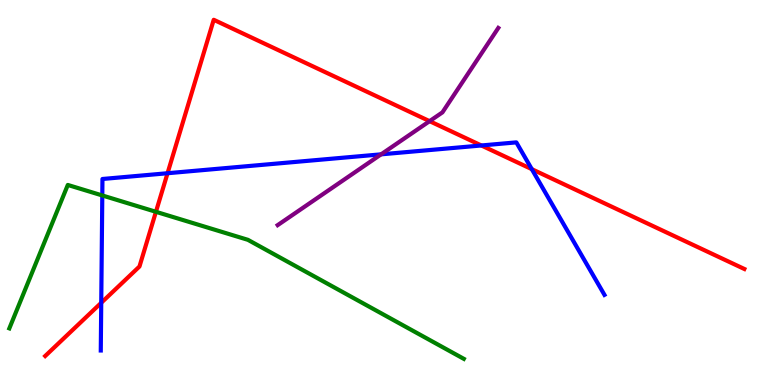[{'lines': ['blue', 'red'], 'intersections': [{'x': 1.31, 'y': 2.14}, {'x': 2.16, 'y': 5.5}, {'x': 6.21, 'y': 6.22}, {'x': 6.86, 'y': 5.61}]}, {'lines': ['green', 'red'], 'intersections': [{'x': 2.01, 'y': 4.5}]}, {'lines': ['purple', 'red'], 'intersections': [{'x': 5.54, 'y': 6.85}]}, {'lines': ['blue', 'green'], 'intersections': [{'x': 1.32, 'y': 4.92}]}, {'lines': ['blue', 'purple'], 'intersections': [{'x': 4.92, 'y': 5.99}]}, {'lines': ['green', 'purple'], 'intersections': []}]